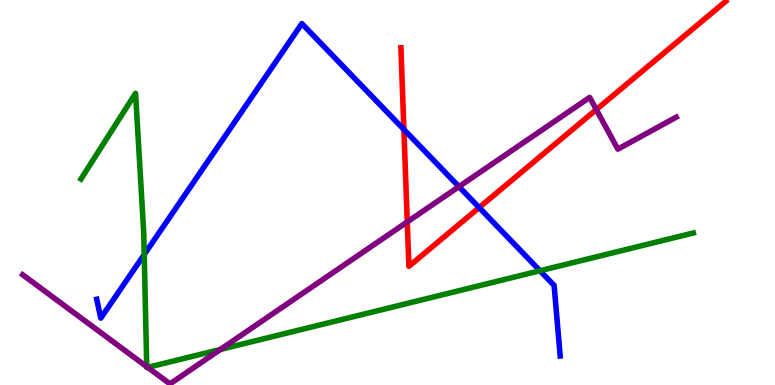[{'lines': ['blue', 'red'], 'intersections': [{'x': 5.21, 'y': 6.64}, {'x': 6.18, 'y': 4.61}]}, {'lines': ['green', 'red'], 'intersections': []}, {'lines': ['purple', 'red'], 'intersections': [{'x': 5.26, 'y': 4.24}, {'x': 7.69, 'y': 7.15}]}, {'lines': ['blue', 'green'], 'intersections': [{'x': 1.86, 'y': 3.39}, {'x': 6.97, 'y': 2.97}]}, {'lines': ['blue', 'purple'], 'intersections': [{'x': 5.92, 'y': 5.15}]}, {'lines': ['green', 'purple'], 'intersections': [{'x': 1.89, 'y': 0.476}, {'x': 1.91, 'y': 0.458}, {'x': 2.84, 'y': 0.923}]}]